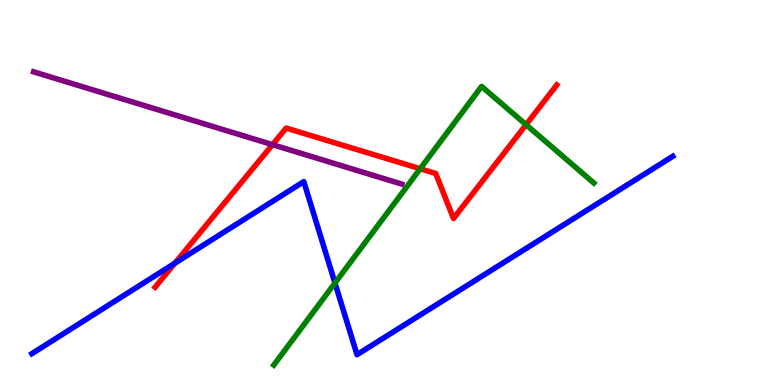[{'lines': ['blue', 'red'], 'intersections': [{'x': 2.26, 'y': 3.16}]}, {'lines': ['green', 'red'], 'intersections': [{'x': 5.42, 'y': 5.62}, {'x': 6.79, 'y': 6.76}]}, {'lines': ['purple', 'red'], 'intersections': [{'x': 3.52, 'y': 6.24}]}, {'lines': ['blue', 'green'], 'intersections': [{'x': 4.32, 'y': 2.65}]}, {'lines': ['blue', 'purple'], 'intersections': []}, {'lines': ['green', 'purple'], 'intersections': []}]